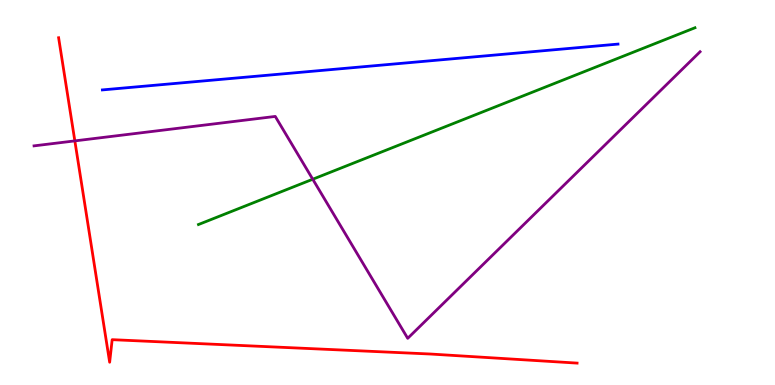[{'lines': ['blue', 'red'], 'intersections': []}, {'lines': ['green', 'red'], 'intersections': []}, {'lines': ['purple', 'red'], 'intersections': [{'x': 0.966, 'y': 6.34}]}, {'lines': ['blue', 'green'], 'intersections': []}, {'lines': ['blue', 'purple'], 'intersections': []}, {'lines': ['green', 'purple'], 'intersections': [{'x': 4.04, 'y': 5.34}]}]